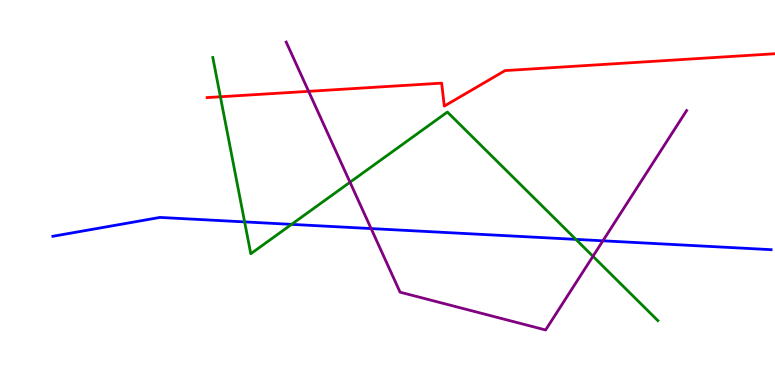[{'lines': ['blue', 'red'], 'intersections': []}, {'lines': ['green', 'red'], 'intersections': [{'x': 2.84, 'y': 7.49}]}, {'lines': ['purple', 'red'], 'intersections': [{'x': 3.98, 'y': 7.63}]}, {'lines': ['blue', 'green'], 'intersections': [{'x': 3.16, 'y': 4.24}, {'x': 3.76, 'y': 4.17}, {'x': 7.43, 'y': 3.78}]}, {'lines': ['blue', 'purple'], 'intersections': [{'x': 4.79, 'y': 4.06}, {'x': 7.78, 'y': 3.75}]}, {'lines': ['green', 'purple'], 'intersections': [{'x': 4.52, 'y': 5.27}, {'x': 7.65, 'y': 3.34}]}]